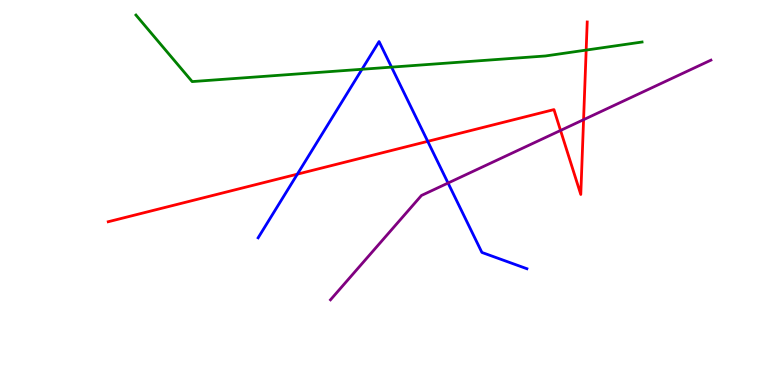[{'lines': ['blue', 'red'], 'intersections': [{'x': 3.84, 'y': 5.48}, {'x': 5.52, 'y': 6.33}]}, {'lines': ['green', 'red'], 'intersections': [{'x': 7.56, 'y': 8.7}]}, {'lines': ['purple', 'red'], 'intersections': [{'x': 7.23, 'y': 6.61}, {'x': 7.53, 'y': 6.89}]}, {'lines': ['blue', 'green'], 'intersections': [{'x': 4.67, 'y': 8.2}, {'x': 5.05, 'y': 8.26}]}, {'lines': ['blue', 'purple'], 'intersections': [{'x': 5.78, 'y': 5.25}]}, {'lines': ['green', 'purple'], 'intersections': []}]